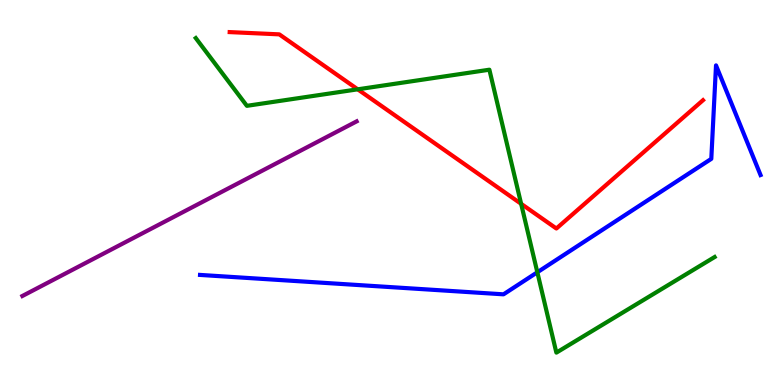[{'lines': ['blue', 'red'], 'intersections': []}, {'lines': ['green', 'red'], 'intersections': [{'x': 4.62, 'y': 7.68}, {'x': 6.72, 'y': 4.71}]}, {'lines': ['purple', 'red'], 'intersections': []}, {'lines': ['blue', 'green'], 'intersections': [{'x': 6.93, 'y': 2.93}]}, {'lines': ['blue', 'purple'], 'intersections': []}, {'lines': ['green', 'purple'], 'intersections': []}]